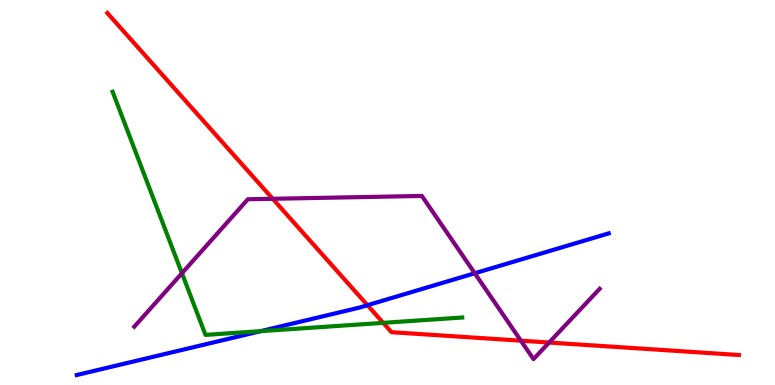[{'lines': ['blue', 'red'], 'intersections': [{'x': 4.74, 'y': 2.07}]}, {'lines': ['green', 'red'], 'intersections': [{'x': 4.94, 'y': 1.61}]}, {'lines': ['purple', 'red'], 'intersections': [{'x': 3.52, 'y': 4.84}, {'x': 6.72, 'y': 1.15}, {'x': 7.09, 'y': 1.1}]}, {'lines': ['blue', 'green'], 'intersections': [{'x': 3.36, 'y': 1.4}]}, {'lines': ['blue', 'purple'], 'intersections': [{'x': 6.13, 'y': 2.9}]}, {'lines': ['green', 'purple'], 'intersections': [{'x': 2.35, 'y': 2.9}]}]